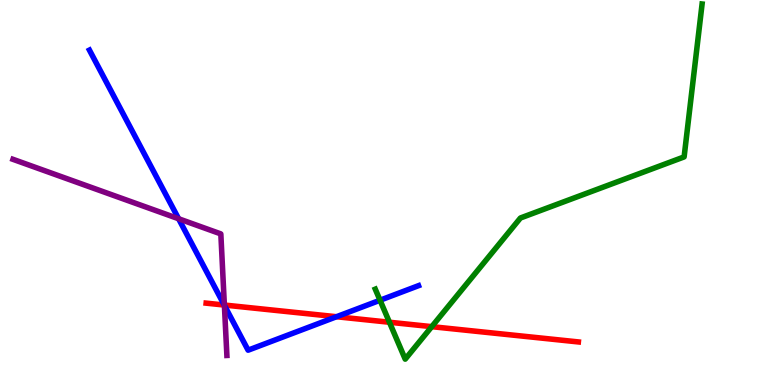[{'lines': ['blue', 'red'], 'intersections': [{'x': 2.89, 'y': 2.08}, {'x': 4.34, 'y': 1.77}]}, {'lines': ['green', 'red'], 'intersections': [{'x': 5.02, 'y': 1.63}, {'x': 5.57, 'y': 1.52}]}, {'lines': ['purple', 'red'], 'intersections': [{'x': 2.9, 'y': 2.08}]}, {'lines': ['blue', 'green'], 'intersections': [{'x': 4.9, 'y': 2.2}]}, {'lines': ['blue', 'purple'], 'intersections': [{'x': 2.3, 'y': 4.32}, {'x': 2.9, 'y': 2.07}]}, {'lines': ['green', 'purple'], 'intersections': []}]